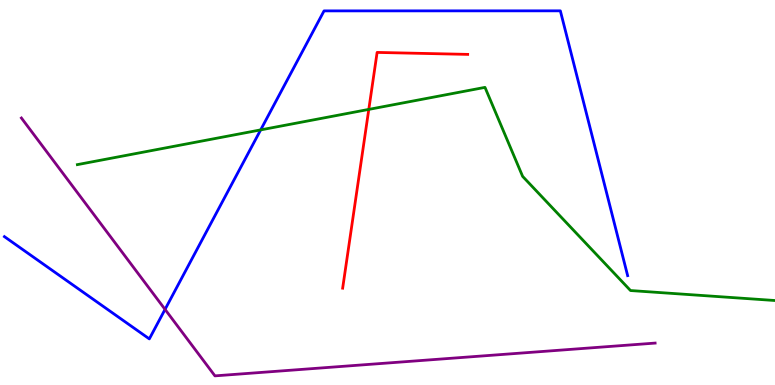[{'lines': ['blue', 'red'], 'intersections': []}, {'lines': ['green', 'red'], 'intersections': [{'x': 4.76, 'y': 7.16}]}, {'lines': ['purple', 'red'], 'intersections': []}, {'lines': ['blue', 'green'], 'intersections': [{'x': 3.36, 'y': 6.63}]}, {'lines': ['blue', 'purple'], 'intersections': [{'x': 2.13, 'y': 1.96}]}, {'lines': ['green', 'purple'], 'intersections': []}]